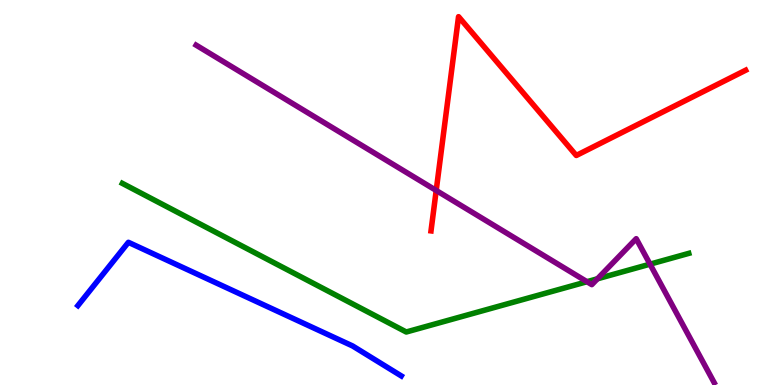[{'lines': ['blue', 'red'], 'intersections': []}, {'lines': ['green', 'red'], 'intersections': []}, {'lines': ['purple', 'red'], 'intersections': [{'x': 5.63, 'y': 5.05}]}, {'lines': ['blue', 'green'], 'intersections': []}, {'lines': ['blue', 'purple'], 'intersections': []}, {'lines': ['green', 'purple'], 'intersections': [{'x': 7.57, 'y': 2.68}, {'x': 7.71, 'y': 2.76}, {'x': 8.39, 'y': 3.14}]}]